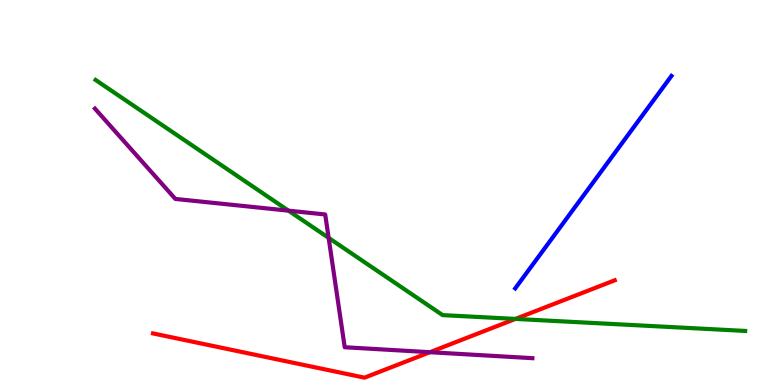[{'lines': ['blue', 'red'], 'intersections': []}, {'lines': ['green', 'red'], 'intersections': [{'x': 6.65, 'y': 1.72}]}, {'lines': ['purple', 'red'], 'intersections': [{'x': 5.55, 'y': 0.852}]}, {'lines': ['blue', 'green'], 'intersections': []}, {'lines': ['blue', 'purple'], 'intersections': []}, {'lines': ['green', 'purple'], 'intersections': [{'x': 3.72, 'y': 4.53}, {'x': 4.24, 'y': 3.82}]}]